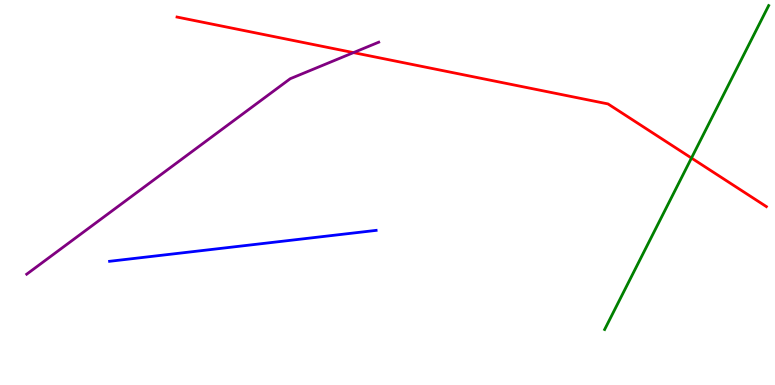[{'lines': ['blue', 'red'], 'intersections': []}, {'lines': ['green', 'red'], 'intersections': [{'x': 8.92, 'y': 5.9}]}, {'lines': ['purple', 'red'], 'intersections': [{'x': 4.56, 'y': 8.63}]}, {'lines': ['blue', 'green'], 'intersections': []}, {'lines': ['blue', 'purple'], 'intersections': []}, {'lines': ['green', 'purple'], 'intersections': []}]